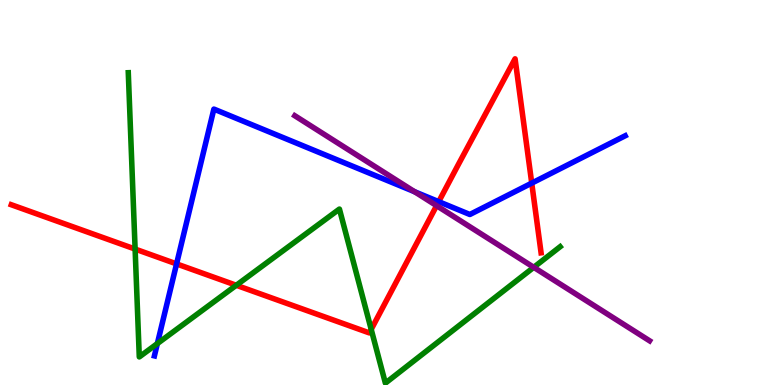[{'lines': ['blue', 'red'], 'intersections': [{'x': 2.28, 'y': 3.15}, {'x': 5.66, 'y': 4.76}, {'x': 6.86, 'y': 5.24}]}, {'lines': ['green', 'red'], 'intersections': [{'x': 1.74, 'y': 3.53}, {'x': 3.05, 'y': 2.59}, {'x': 4.79, 'y': 1.44}]}, {'lines': ['purple', 'red'], 'intersections': [{'x': 5.63, 'y': 4.66}]}, {'lines': ['blue', 'green'], 'intersections': [{'x': 2.03, 'y': 1.08}]}, {'lines': ['blue', 'purple'], 'intersections': [{'x': 5.35, 'y': 5.02}]}, {'lines': ['green', 'purple'], 'intersections': [{'x': 6.89, 'y': 3.06}]}]